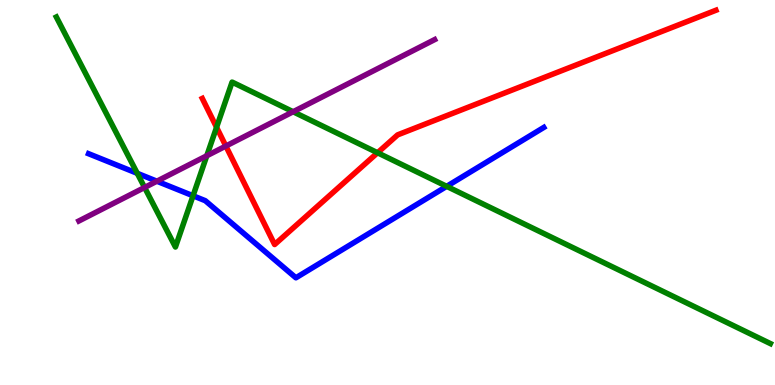[{'lines': ['blue', 'red'], 'intersections': []}, {'lines': ['green', 'red'], 'intersections': [{'x': 2.79, 'y': 6.69}, {'x': 4.87, 'y': 6.03}]}, {'lines': ['purple', 'red'], 'intersections': [{'x': 2.91, 'y': 6.21}]}, {'lines': ['blue', 'green'], 'intersections': [{'x': 1.77, 'y': 5.5}, {'x': 2.49, 'y': 4.92}, {'x': 5.76, 'y': 5.16}]}, {'lines': ['blue', 'purple'], 'intersections': [{'x': 2.02, 'y': 5.29}]}, {'lines': ['green', 'purple'], 'intersections': [{'x': 1.87, 'y': 5.13}, {'x': 2.67, 'y': 5.95}, {'x': 3.78, 'y': 7.1}]}]